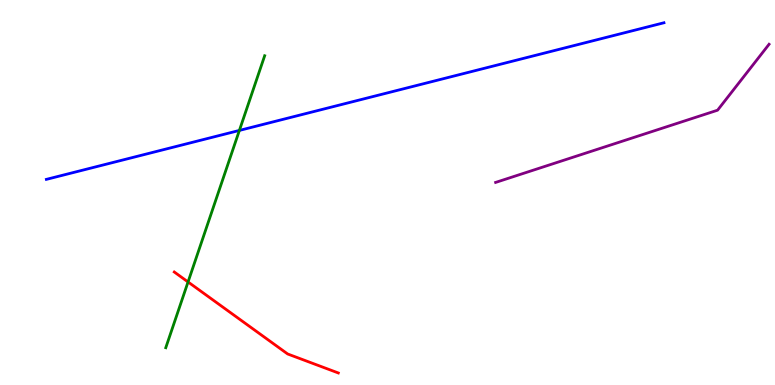[{'lines': ['blue', 'red'], 'intersections': []}, {'lines': ['green', 'red'], 'intersections': [{'x': 2.43, 'y': 2.68}]}, {'lines': ['purple', 'red'], 'intersections': []}, {'lines': ['blue', 'green'], 'intersections': [{'x': 3.09, 'y': 6.61}]}, {'lines': ['blue', 'purple'], 'intersections': []}, {'lines': ['green', 'purple'], 'intersections': []}]